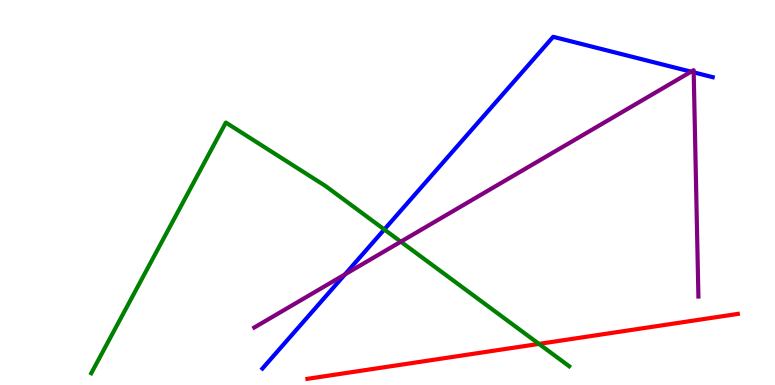[{'lines': ['blue', 'red'], 'intersections': []}, {'lines': ['green', 'red'], 'intersections': [{'x': 6.95, 'y': 1.07}]}, {'lines': ['purple', 'red'], 'intersections': []}, {'lines': ['blue', 'green'], 'intersections': [{'x': 4.96, 'y': 4.04}]}, {'lines': ['blue', 'purple'], 'intersections': [{'x': 4.45, 'y': 2.87}, {'x': 8.92, 'y': 8.14}, {'x': 8.95, 'y': 8.12}]}, {'lines': ['green', 'purple'], 'intersections': [{'x': 5.17, 'y': 3.72}]}]